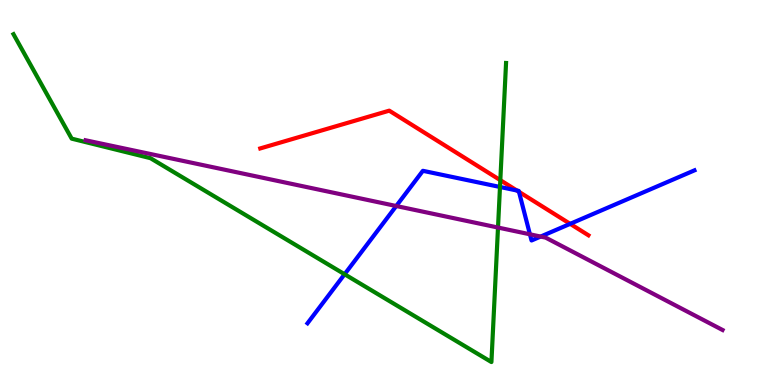[{'lines': ['blue', 'red'], 'intersections': [{'x': 6.67, 'y': 5.05}, {'x': 6.7, 'y': 5.02}, {'x': 7.36, 'y': 4.19}]}, {'lines': ['green', 'red'], 'intersections': [{'x': 6.46, 'y': 5.32}]}, {'lines': ['purple', 'red'], 'intersections': []}, {'lines': ['blue', 'green'], 'intersections': [{'x': 4.45, 'y': 2.88}, {'x': 6.45, 'y': 5.14}]}, {'lines': ['blue', 'purple'], 'intersections': [{'x': 5.11, 'y': 4.65}, {'x': 6.84, 'y': 3.91}, {'x': 6.98, 'y': 3.86}]}, {'lines': ['green', 'purple'], 'intersections': [{'x': 6.43, 'y': 4.09}]}]